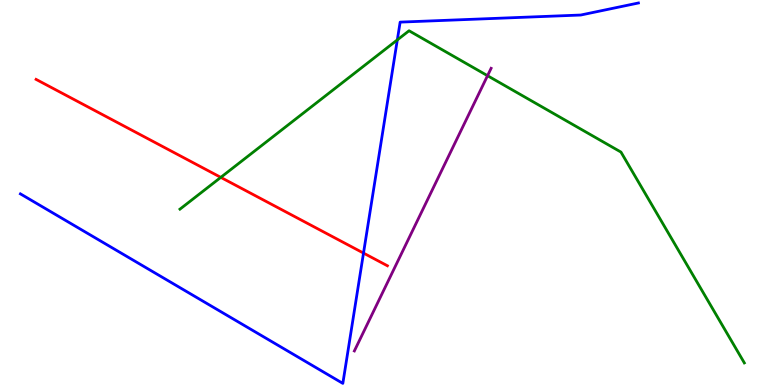[{'lines': ['blue', 'red'], 'intersections': [{'x': 4.69, 'y': 3.43}]}, {'lines': ['green', 'red'], 'intersections': [{'x': 2.85, 'y': 5.39}]}, {'lines': ['purple', 'red'], 'intersections': []}, {'lines': ['blue', 'green'], 'intersections': [{'x': 5.13, 'y': 8.96}]}, {'lines': ['blue', 'purple'], 'intersections': []}, {'lines': ['green', 'purple'], 'intersections': [{'x': 6.29, 'y': 8.03}]}]